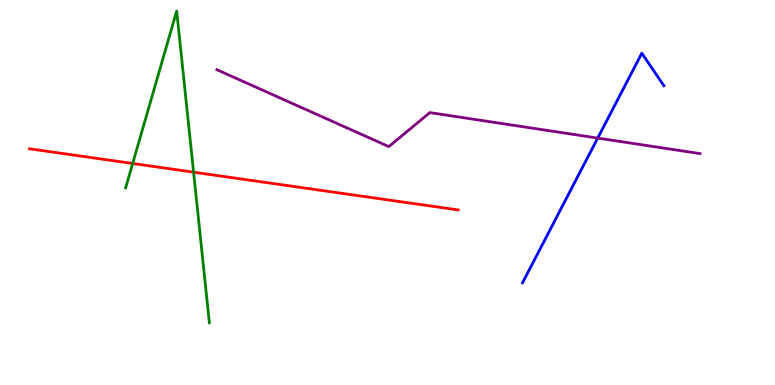[{'lines': ['blue', 'red'], 'intersections': []}, {'lines': ['green', 'red'], 'intersections': [{'x': 1.71, 'y': 5.75}, {'x': 2.5, 'y': 5.53}]}, {'lines': ['purple', 'red'], 'intersections': []}, {'lines': ['blue', 'green'], 'intersections': []}, {'lines': ['blue', 'purple'], 'intersections': [{'x': 7.71, 'y': 6.41}]}, {'lines': ['green', 'purple'], 'intersections': []}]